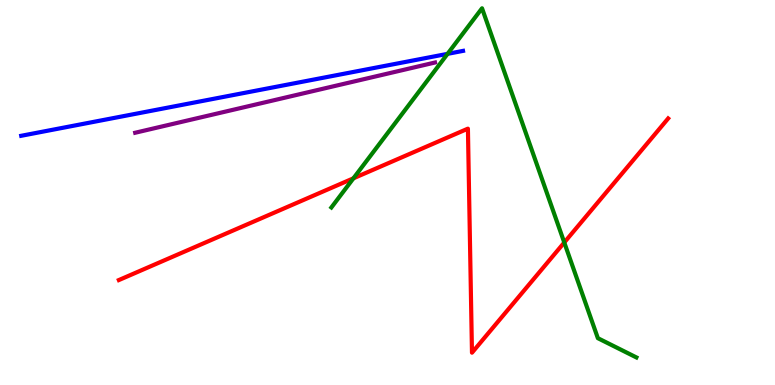[{'lines': ['blue', 'red'], 'intersections': []}, {'lines': ['green', 'red'], 'intersections': [{'x': 4.56, 'y': 5.37}, {'x': 7.28, 'y': 3.7}]}, {'lines': ['purple', 'red'], 'intersections': []}, {'lines': ['blue', 'green'], 'intersections': [{'x': 5.77, 'y': 8.6}]}, {'lines': ['blue', 'purple'], 'intersections': []}, {'lines': ['green', 'purple'], 'intersections': []}]